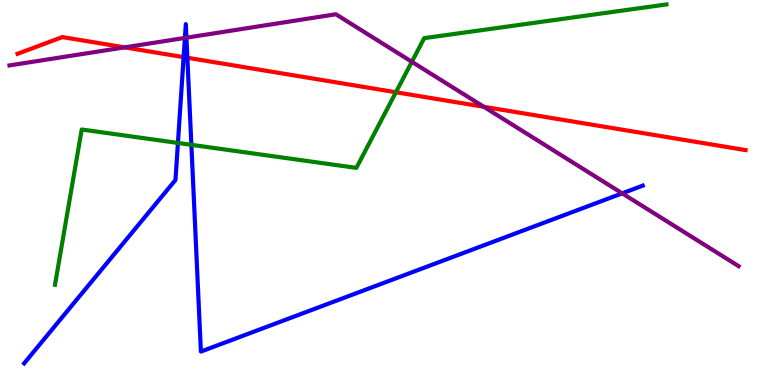[{'lines': ['blue', 'red'], 'intersections': [{'x': 2.37, 'y': 8.52}, {'x': 2.42, 'y': 8.5}]}, {'lines': ['green', 'red'], 'intersections': [{'x': 5.11, 'y': 7.6}]}, {'lines': ['purple', 'red'], 'intersections': [{'x': 1.61, 'y': 8.77}, {'x': 6.24, 'y': 7.23}]}, {'lines': ['blue', 'green'], 'intersections': [{'x': 2.3, 'y': 6.29}, {'x': 2.47, 'y': 6.24}]}, {'lines': ['blue', 'purple'], 'intersections': [{'x': 2.39, 'y': 9.01}, {'x': 2.41, 'y': 9.02}, {'x': 8.03, 'y': 4.98}]}, {'lines': ['green', 'purple'], 'intersections': [{'x': 5.31, 'y': 8.39}]}]